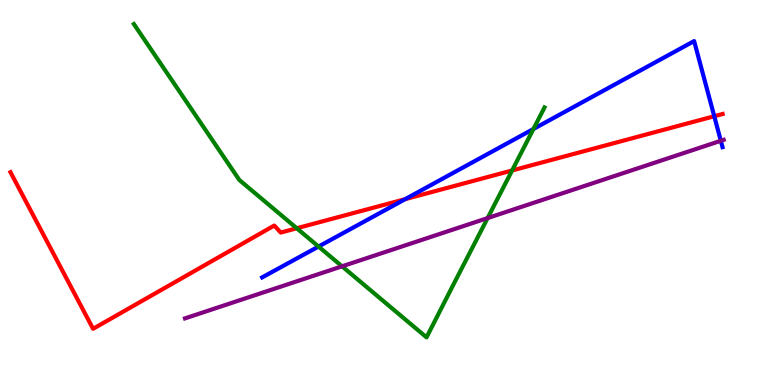[{'lines': ['blue', 'red'], 'intersections': [{'x': 5.23, 'y': 4.83}, {'x': 9.22, 'y': 6.98}]}, {'lines': ['green', 'red'], 'intersections': [{'x': 3.83, 'y': 4.07}, {'x': 6.61, 'y': 5.57}]}, {'lines': ['purple', 'red'], 'intersections': []}, {'lines': ['blue', 'green'], 'intersections': [{'x': 4.11, 'y': 3.6}, {'x': 6.88, 'y': 6.65}]}, {'lines': ['blue', 'purple'], 'intersections': [{'x': 9.3, 'y': 6.34}]}, {'lines': ['green', 'purple'], 'intersections': [{'x': 4.41, 'y': 3.08}, {'x': 6.29, 'y': 4.34}]}]